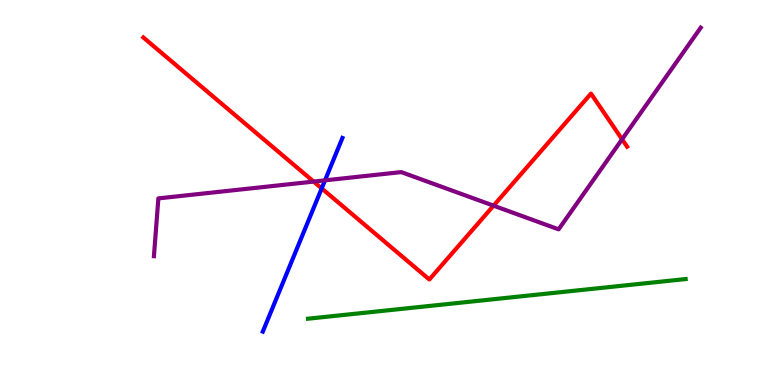[{'lines': ['blue', 'red'], 'intersections': [{'x': 4.15, 'y': 5.11}]}, {'lines': ['green', 'red'], 'intersections': []}, {'lines': ['purple', 'red'], 'intersections': [{'x': 4.05, 'y': 5.28}, {'x': 6.37, 'y': 4.66}, {'x': 8.03, 'y': 6.38}]}, {'lines': ['blue', 'green'], 'intersections': []}, {'lines': ['blue', 'purple'], 'intersections': [{'x': 4.19, 'y': 5.32}]}, {'lines': ['green', 'purple'], 'intersections': []}]